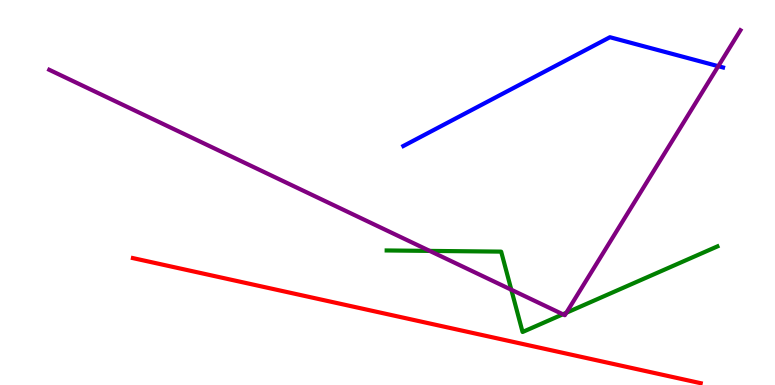[{'lines': ['blue', 'red'], 'intersections': []}, {'lines': ['green', 'red'], 'intersections': []}, {'lines': ['purple', 'red'], 'intersections': []}, {'lines': ['blue', 'green'], 'intersections': []}, {'lines': ['blue', 'purple'], 'intersections': [{'x': 9.27, 'y': 8.28}]}, {'lines': ['green', 'purple'], 'intersections': [{'x': 5.54, 'y': 3.48}, {'x': 6.6, 'y': 2.47}, {'x': 7.26, 'y': 1.84}, {'x': 7.31, 'y': 1.88}]}]